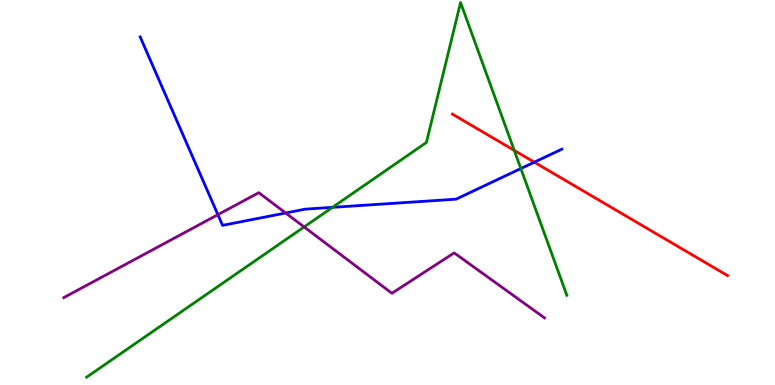[{'lines': ['blue', 'red'], 'intersections': [{'x': 6.89, 'y': 5.79}]}, {'lines': ['green', 'red'], 'intersections': [{'x': 6.64, 'y': 6.09}]}, {'lines': ['purple', 'red'], 'intersections': []}, {'lines': ['blue', 'green'], 'intersections': [{'x': 4.29, 'y': 4.61}, {'x': 6.72, 'y': 5.62}]}, {'lines': ['blue', 'purple'], 'intersections': [{'x': 2.81, 'y': 4.42}, {'x': 3.69, 'y': 4.47}]}, {'lines': ['green', 'purple'], 'intersections': [{'x': 3.92, 'y': 4.11}]}]